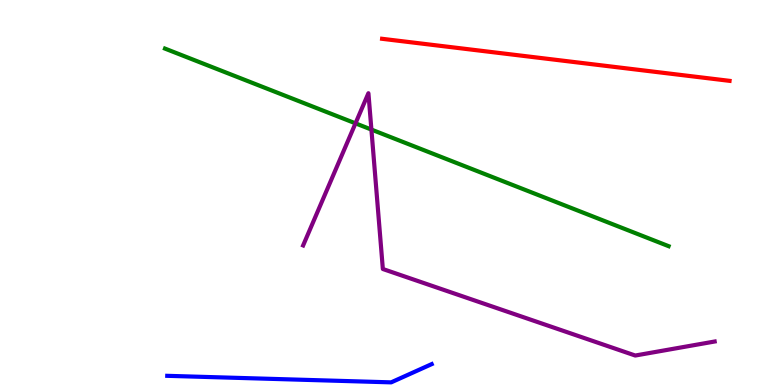[{'lines': ['blue', 'red'], 'intersections': []}, {'lines': ['green', 'red'], 'intersections': []}, {'lines': ['purple', 'red'], 'intersections': []}, {'lines': ['blue', 'green'], 'intersections': []}, {'lines': ['blue', 'purple'], 'intersections': []}, {'lines': ['green', 'purple'], 'intersections': [{'x': 4.59, 'y': 6.8}, {'x': 4.79, 'y': 6.63}]}]